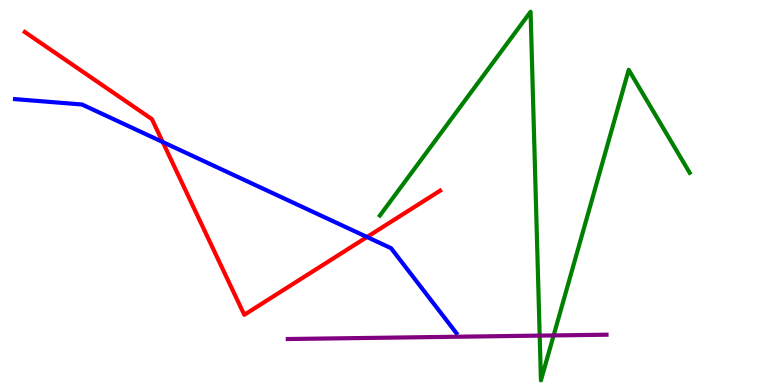[{'lines': ['blue', 'red'], 'intersections': [{'x': 2.1, 'y': 6.31}, {'x': 4.74, 'y': 3.84}]}, {'lines': ['green', 'red'], 'intersections': []}, {'lines': ['purple', 'red'], 'intersections': []}, {'lines': ['blue', 'green'], 'intersections': []}, {'lines': ['blue', 'purple'], 'intersections': []}, {'lines': ['green', 'purple'], 'intersections': [{'x': 6.96, 'y': 1.28}, {'x': 7.14, 'y': 1.29}]}]